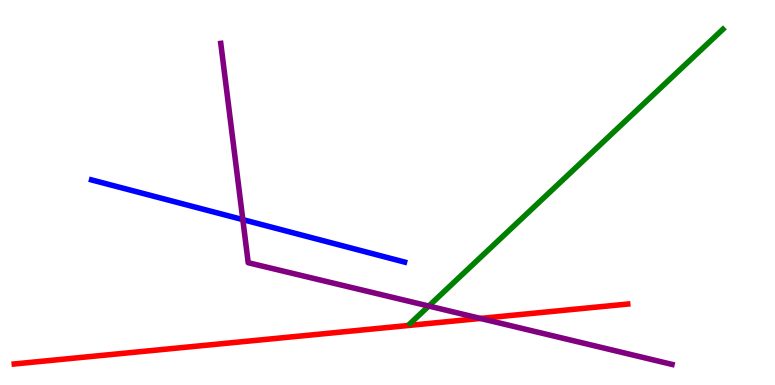[{'lines': ['blue', 'red'], 'intersections': []}, {'lines': ['green', 'red'], 'intersections': []}, {'lines': ['purple', 'red'], 'intersections': [{'x': 6.2, 'y': 1.73}]}, {'lines': ['blue', 'green'], 'intersections': []}, {'lines': ['blue', 'purple'], 'intersections': [{'x': 3.13, 'y': 4.3}]}, {'lines': ['green', 'purple'], 'intersections': [{'x': 5.53, 'y': 2.05}]}]